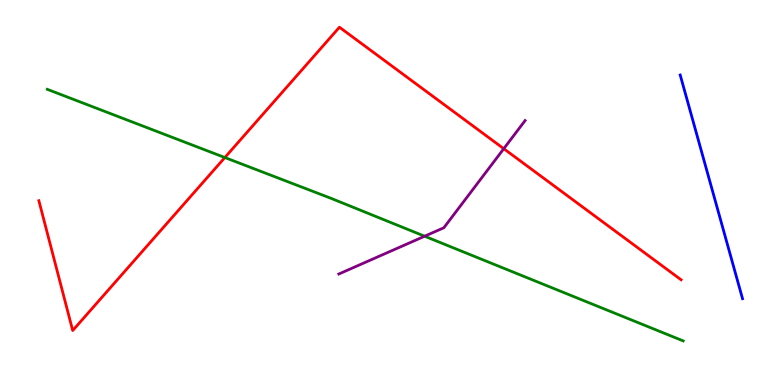[{'lines': ['blue', 'red'], 'intersections': []}, {'lines': ['green', 'red'], 'intersections': [{'x': 2.9, 'y': 5.91}]}, {'lines': ['purple', 'red'], 'intersections': [{'x': 6.5, 'y': 6.14}]}, {'lines': ['blue', 'green'], 'intersections': []}, {'lines': ['blue', 'purple'], 'intersections': []}, {'lines': ['green', 'purple'], 'intersections': [{'x': 5.48, 'y': 3.86}]}]